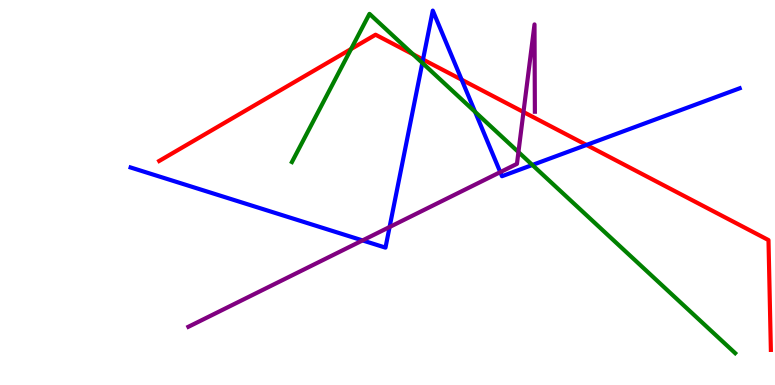[{'lines': ['blue', 'red'], 'intersections': [{'x': 5.46, 'y': 8.45}, {'x': 5.96, 'y': 7.93}, {'x': 7.57, 'y': 6.23}]}, {'lines': ['green', 'red'], 'intersections': [{'x': 4.53, 'y': 8.73}, {'x': 5.33, 'y': 8.59}]}, {'lines': ['purple', 'red'], 'intersections': [{'x': 6.75, 'y': 7.09}]}, {'lines': ['blue', 'green'], 'intersections': [{'x': 5.45, 'y': 8.37}, {'x': 6.13, 'y': 7.1}, {'x': 6.87, 'y': 5.71}]}, {'lines': ['blue', 'purple'], 'intersections': [{'x': 4.68, 'y': 3.76}, {'x': 5.03, 'y': 4.1}, {'x': 6.46, 'y': 5.53}]}, {'lines': ['green', 'purple'], 'intersections': [{'x': 6.69, 'y': 6.05}]}]